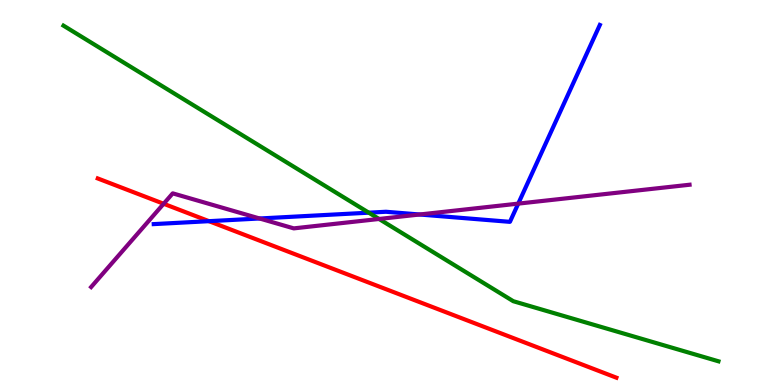[{'lines': ['blue', 'red'], 'intersections': [{'x': 2.7, 'y': 4.26}]}, {'lines': ['green', 'red'], 'intersections': []}, {'lines': ['purple', 'red'], 'intersections': [{'x': 2.11, 'y': 4.71}]}, {'lines': ['blue', 'green'], 'intersections': [{'x': 4.76, 'y': 4.48}]}, {'lines': ['blue', 'purple'], 'intersections': [{'x': 3.35, 'y': 4.33}, {'x': 5.41, 'y': 4.43}, {'x': 6.69, 'y': 4.71}]}, {'lines': ['green', 'purple'], 'intersections': [{'x': 4.89, 'y': 4.31}]}]